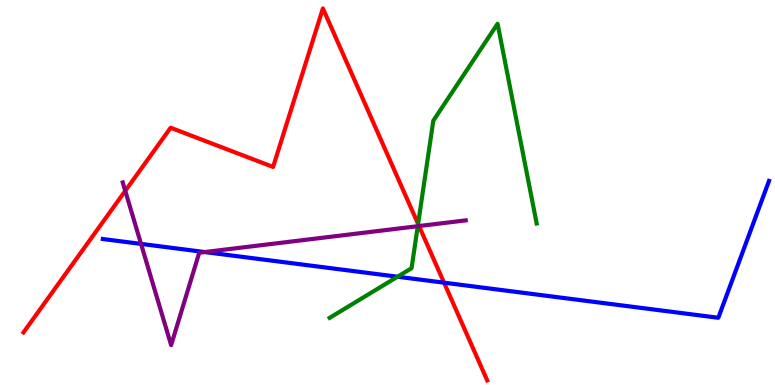[{'lines': ['blue', 'red'], 'intersections': [{'x': 5.73, 'y': 2.66}]}, {'lines': ['green', 'red'], 'intersections': [{'x': 5.39, 'y': 4.18}]}, {'lines': ['purple', 'red'], 'intersections': [{'x': 1.62, 'y': 5.04}, {'x': 5.41, 'y': 4.13}]}, {'lines': ['blue', 'green'], 'intersections': [{'x': 5.13, 'y': 2.81}]}, {'lines': ['blue', 'purple'], 'intersections': [{'x': 1.82, 'y': 3.66}, {'x': 2.64, 'y': 3.45}]}, {'lines': ['green', 'purple'], 'intersections': [{'x': 5.39, 'y': 4.12}]}]